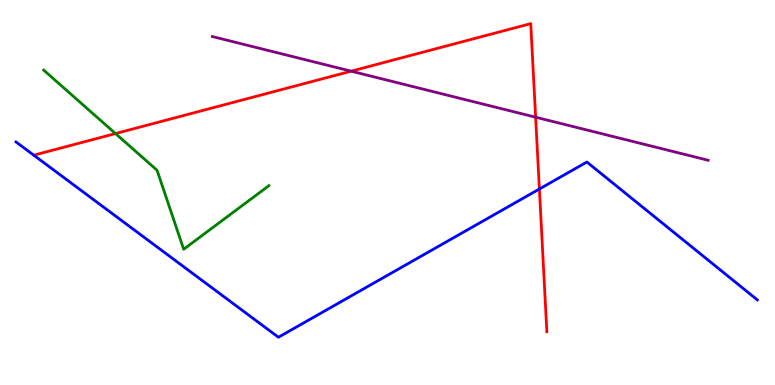[{'lines': ['blue', 'red'], 'intersections': [{'x': 6.96, 'y': 5.09}]}, {'lines': ['green', 'red'], 'intersections': [{'x': 1.49, 'y': 6.53}]}, {'lines': ['purple', 'red'], 'intersections': [{'x': 4.53, 'y': 8.15}, {'x': 6.91, 'y': 6.96}]}, {'lines': ['blue', 'green'], 'intersections': []}, {'lines': ['blue', 'purple'], 'intersections': []}, {'lines': ['green', 'purple'], 'intersections': []}]